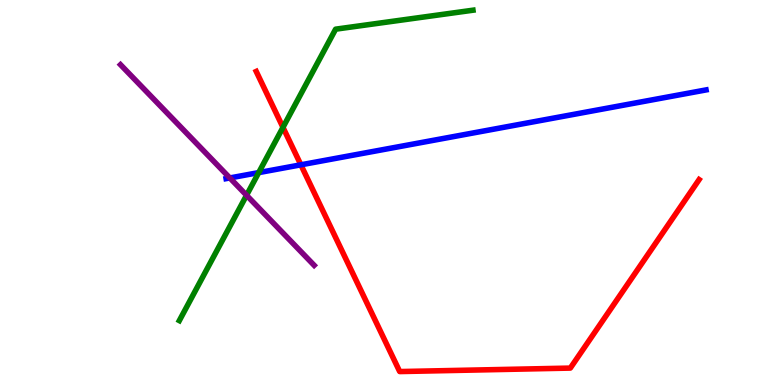[{'lines': ['blue', 'red'], 'intersections': [{'x': 3.88, 'y': 5.72}]}, {'lines': ['green', 'red'], 'intersections': [{'x': 3.65, 'y': 6.69}]}, {'lines': ['purple', 'red'], 'intersections': []}, {'lines': ['blue', 'green'], 'intersections': [{'x': 3.34, 'y': 5.52}]}, {'lines': ['blue', 'purple'], 'intersections': [{'x': 2.97, 'y': 5.38}]}, {'lines': ['green', 'purple'], 'intersections': [{'x': 3.18, 'y': 4.93}]}]